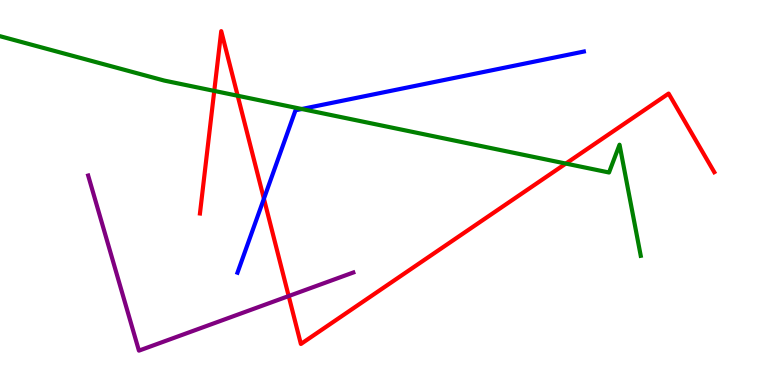[{'lines': ['blue', 'red'], 'intersections': [{'x': 3.41, 'y': 4.84}]}, {'lines': ['green', 'red'], 'intersections': [{'x': 2.76, 'y': 7.64}, {'x': 3.07, 'y': 7.51}, {'x': 7.3, 'y': 5.75}]}, {'lines': ['purple', 'red'], 'intersections': [{'x': 3.72, 'y': 2.31}]}, {'lines': ['blue', 'green'], 'intersections': [{'x': 3.89, 'y': 7.17}]}, {'lines': ['blue', 'purple'], 'intersections': []}, {'lines': ['green', 'purple'], 'intersections': []}]